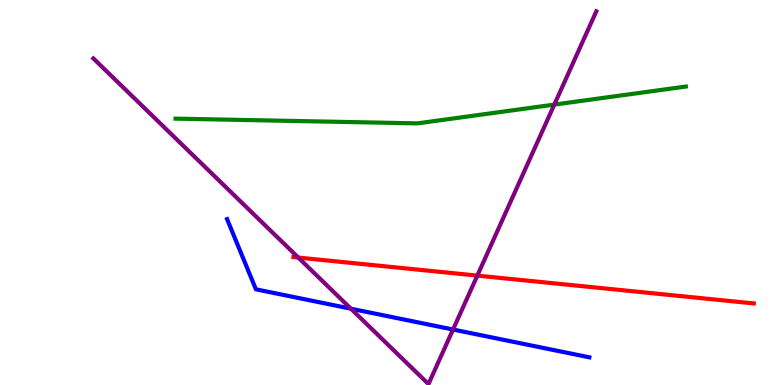[{'lines': ['blue', 'red'], 'intersections': []}, {'lines': ['green', 'red'], 'intersections': []}, {'lines': ['purple', 'red'], 'intersections': [{'x': 3.85, 'y': 3.31}, {'x': 6.16, 'y': 2.84}]}, {'lines': ['blue', 'green'], 'intersections': []}, {'lines': ['blue', 'purple'], 'intersections': [{'x': 4.53, 'y': 1.98}, {'x': 5.85, 'y': 1.44}]}, {'lines': ['green', 'purple'], 'intersections': [{'x': 7.15, 'y': 7.28}]}]